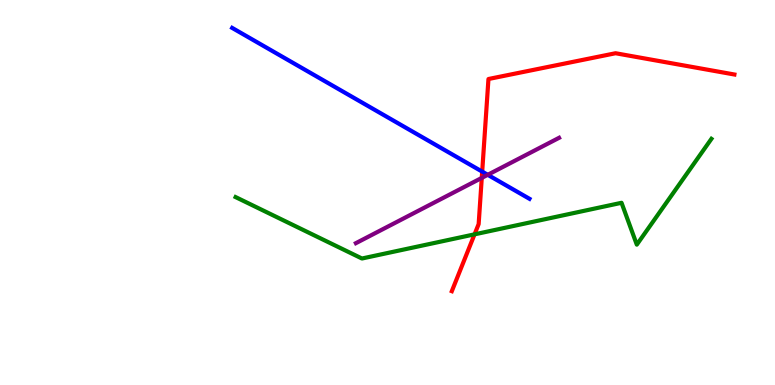[{'lines': ['blue', 'red'], 'intersections': [{'x': 6.22, 'y': 5.54}]}, {'lines': ['green', 'red'], 'intersections': [{'x': 6.12, 'y': 3.91}]}, {'lines': ['purple', 'red'], 'intersections': [{'x': 6.22, 'y': 5.38}]}, {'lines': ['blue', 'green'], 'intersections': []}, {'lines': ['blue', 'purple'], 'intersections': [{'x': 6.29, 'y': 5.46}]}, {'lines': ['green', 'purple'], 'intersections': []}]